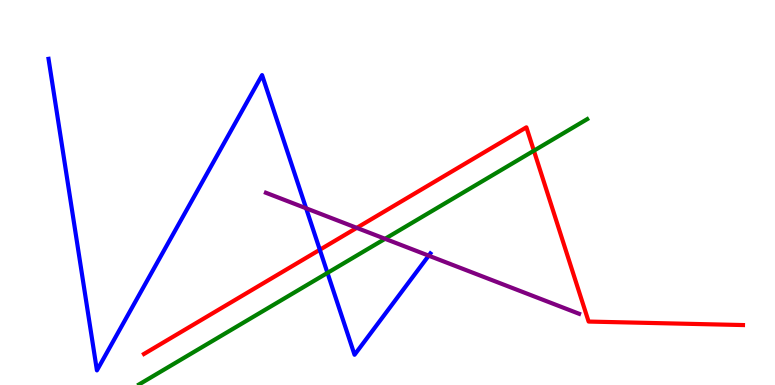[{'lines': ['blue', 'red'], 'intersections': [{'x': 4.13, 'y': 3.51}]}, {'lines': ['green', 'red'], 'intersections': [{'x': 6.89, 'y': 6.09}]}, {'lines': ['purple', 'red'], 'intersections': [{'x': 4.6, 'y': 4.08}]}, {'lines': ['blue', 'green'], 'intersections': [{'x': 4.23, 'y': 2.91}]}, {'lines': ['blue', 'purple'], 'intersections': [{'x': 3.95, 'y': 4.59}, {'x': 5.53, 'y': 3.36}]}, {'lines': ['green', 'purple'], 'intersections': [{'x': 4.97, 'y': 3.8}]}]